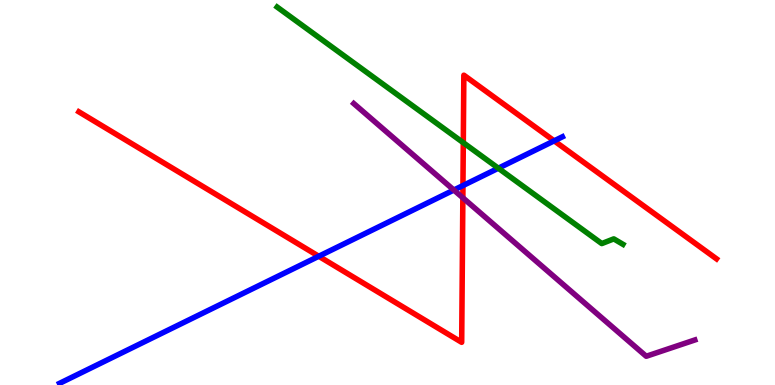[{'lines': ['blue', 'red'], 'intersections': [{'x': 4.11, 'y': 3.34}, {'x': 5.97, 'y': 5.18}, {'x': 7.15, 'y': 6.34}]}, {'lines': ['green', 'red'], 'intersections': [{'x': 5.98, 'y': 6.29}]}, {'lines': ['purple', 'red'], 'intersections': [{'x': 5.97, 'y': 4.86}]}, {'lines': ['blue', 'green'], 'intersections': [{'x': 6.43, 'y': 5.63}]}, {'lines': ['blue', 'purple'], 'intersections': [{'x': 5.86, 'y': 5.06}]}, {'lines': ['green', 'purple'], 'intersections': []}]